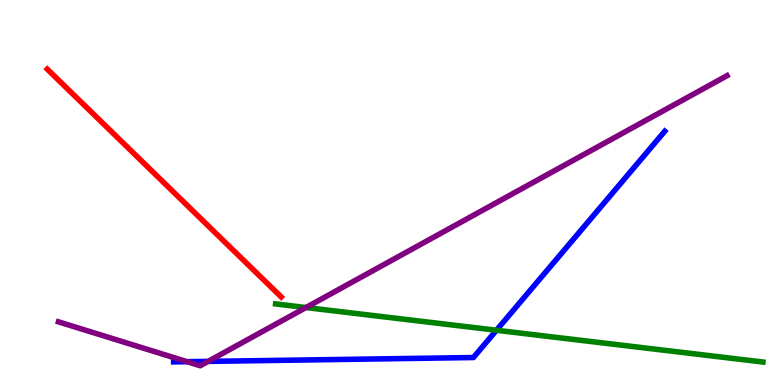[{'lines': ['blue', 'red'], 'intersections': []}, {'lines': ['green', 'red'], 'intersections': []}, {'lines': ['purple', 'red'], 'intersections': []}, {'lines': ['blue', 'green'], 'intersections': [{'x': 6.41, 'y': 1.42}]}, {'lines': ['blue', 'purple'], 'intersections': [{'x': 2.41, 'y': 0.605}, {'x': 2.69, 'y': 0.613}]}, {'lines': ['green', 'purple'], 'intersections': [{'x': 3.95, 'y': 2.01}]}]